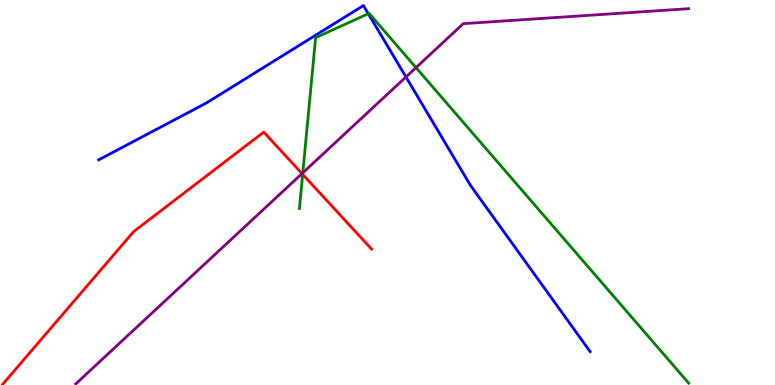[{'lines': ['blue', 'red'], 'intersections': []}, {'lines': ['green', 'red'], 'intersections': [{'x': 3.91, 'y': 5.47}]}, {'lines': ['purple', 'red'], 'intersections': [{'x': 3.9, 'y': 5.49}]}, {'lines': ['blue', 'green'], 'intersections': [{'x': 4.75, 'y': 9.64}]}, {'lines': ['blue', 'purple'], 'intersections': [{'x': 5.24, 'y': 8.0}]}, {'lines': ['green', 'purple'], 'intersections': [{'x': 3.91, 'y': 5.51}, {'x': 5.37, 'y': 8.24}]}]